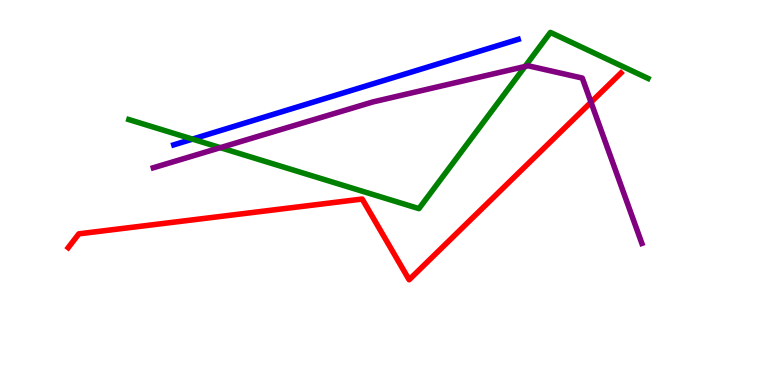[{'lines': ['blue', 'red'], 'intersections': []}, {'lines': ['green', 'red'], 'intersections': []}, {'lines': ['purple', 'red'], 'intersections': [{'x': 7.63, 'y': 7.34}]}, {'lines': ['blue', 'green'], 'intersections': [{'x': 2.48, 'y': 6.39}]}, {'lines': ['blue', 'purple'], 'intersections': []}, {'lines': ['green', 'purple'], 'intersections': [{'x': 2.84, 'y': 6.16}, {'x': 6.77, 'y': 8.27}]}]